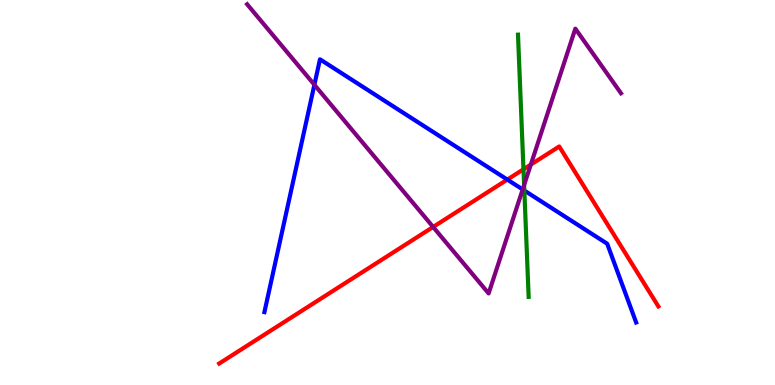[{'lines': ['blue', 'red'], 'intersections': [{'x': 6.55, 'y': 5.33}]}, {'lines': ['green', 'red'], 'intersections': [{'x': 6.75, 'y': 5.6}]}, {'lines': ['purple', 'red'], 'intersections': [{'x': 5.59, 'y': 4.1}, {'x': 6.85, 'y': 5.72}]}, {'lines': ['blue', 'green'], 'intersections': [{'x': 6.77, 'y': 5.05}]}, {'lines': ['blue', 'purple'], 'intersections': [{'x': 4.06, 'y': 7.8}, {'x': 6.74, 'y': 5.08}]}, {'lines': ['green', 'purple'], 'intersections': [{'x': 6.76, 'y': 5.19}]}]